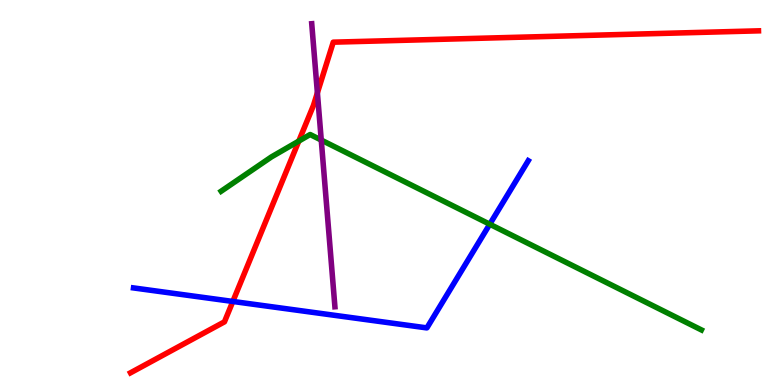[{'lines': ['blue', 'red'], 'intersections': [{'x': 3.0, 'y': 2.17}]}, {'lines': ['green', 'red'], 'intersections': [{'x': 3.86, 'y': 6.34}]}, {'lines': ['purple', 'red'], 'intersections': [{'x': 4.1, 'y': 7.59}]}, {'lines': ['blue', 'green'], 'intersections': [{'x': 6.32, 'y': 4.18}]}, {'lines': ['blue', 'purple'], 'intersections': []}, {'lines': ['green', 'purple'], 'intersections': [{'x': 4.15, 'y': 6.36}]}]